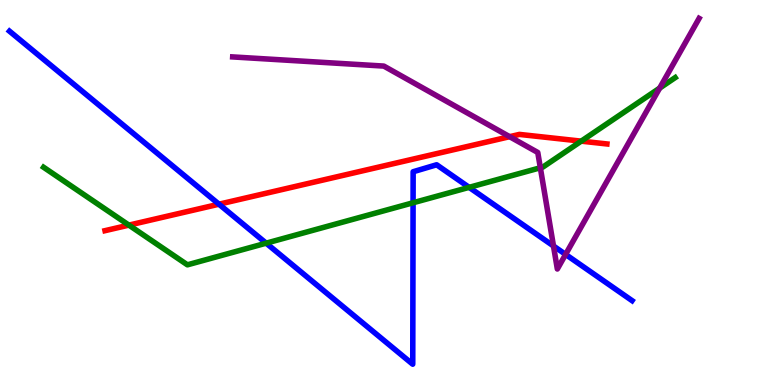[{'lines': ['blue', 'red'], 'intersections': [{'x': 2.83, 'y': 4.7}]}, {'lines': ['green', 'red'], 'intersections': [{'x': 1.66, 'y': 4.15}, {'x': 7.5, 'y': 6.33}]}, {'lines': ['purple', 'red'], 'intersections': [{'x': 6.58, 'y': 6.45}]}, {'lines': ['blue', 'green'], 'intersections': [{'x': 3.43, 'y': 3.68}, {'x': 5.33, 'y': 4.73}, {'x': 6.05, 'y': 5.13}]}, {'lines': ['blue', 'purple'], 'intersections': [{'x': 7.14, 'y': 3.61}, {'x': 7.3, 'y': 3.39}]}, {'lines': ['green', 'purple'], 'intersections': [{'x': 6.97, 'y': 5.64}, {'x': 8.51, 'y': 7.71}]}]